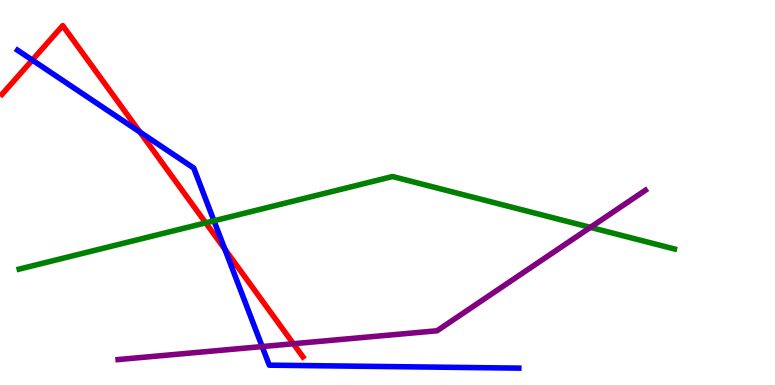[{'lines': ['blue', 'red'], 'intersections': [{'x': 0.417, 'y': 8.44}, {'x': 1.8, 'y': 6.57}, {'x': 2.9, 'y': 3.53}]}, {'lines': ['green', 'red'], 'intersections': [{'x': 2.65, 'y': 4.21}]}, {'lines': ['purple', 'red'], 'intersections': [{'x': 3.79, 'y': 1.07}]}, {'lines': ['blue', 'green'], 'intersections': [{'x': 2.76, 'y': 4.26}]}, {'lines': ['blue', 'purple'], 'intersections': [{'x': 3.38, 'y': 0.998}]}, {'lines': ['green', 'purple'], 'intersections': [{'x': 7.62, 'y': 4.09}]}]